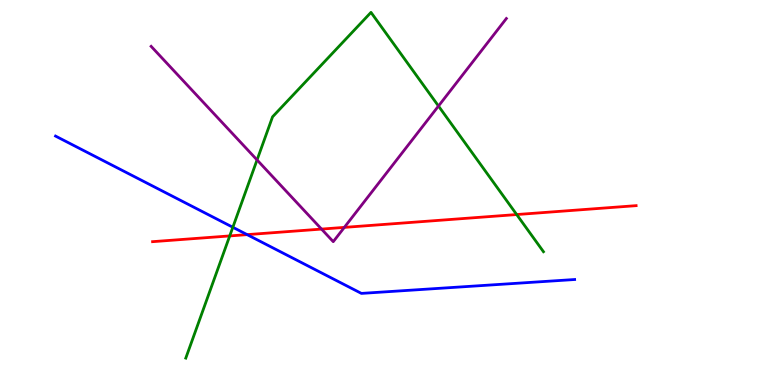[{'lines': ['blue', 'red'], 'intersections': [{'x': 3.19, 'y': 3.91}]}, {'lines': ['green', 'red'], 'intersections': [{'x': 2.96, 'y': 3.87}, {'x': 6.67, 'y': 4.43}]}, {'lines': ['purple', 'red'], 'intersections': [{'x': 4.15, 'y': 4.05}, {'x': 4.44, 'y': 4.09}]}, {'lines': ['blue', 'green'], 'intersections': [{'x': 3.0, 'y': 4.1}]}, {'lines': ['blue', 'purple'], 'intersections': []}, {'lines': ['green', 'purple'], 'intersections': [{'x': 3.32, 'y': 5.85}, {'x': 5.66, 'y': 7.25}]}]